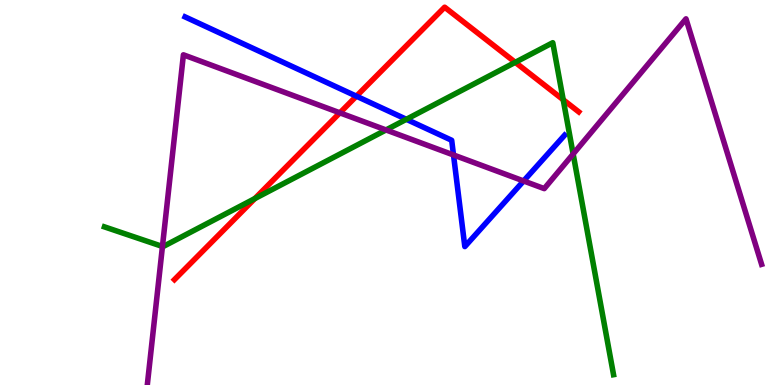[{'lines': ['blue', 'red'], 'intersections': [{'x': 4.6, 'y': 7.5}]}, {'lines': ['green', 'red'], 'intersections': [{'x': 3.29, 'y': 4.84}, {'x': 6.65, 'y': 8.38}, {'x': 7.27, 'y': 7.41}]}, {'lines': ['purple', 'red'], 'intersections': [{'x': 4.39, 'y': 7.07}]}, {'lines': ['blue', 'green'], 'intersections': [{'x': 5.24, 'y': 6.9}]}, {'lines': ['blue', 'purple'], 'intersections': [{'x': 5.85, 'y': 5.97}, {'x': 6.76, 'y': 5.3}]}, {'lines': ['green', 'purple'], 'intersections': [{'x': 2.1, 'y': 3.6}, {'x': 4.98, 'y': 6.62}, {'x': 7.4, 'y': 6.0}]}]